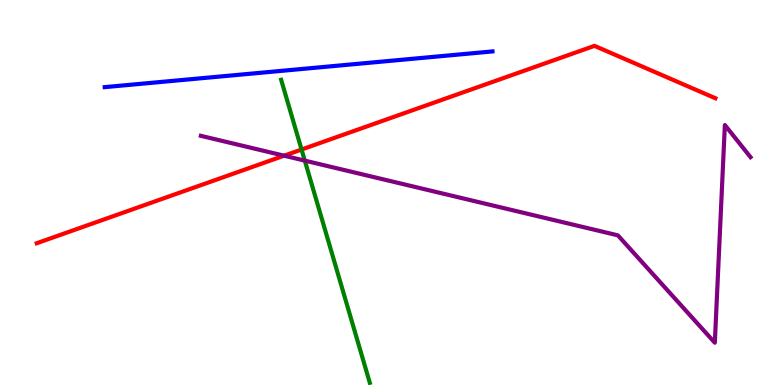[{'lines': ['blue', 'red'], 'intersections': []}, {'lines': ['green', 'red'], 'intersections': [{'x': 3.89, 'y': 6.12}]}, {'lines': ['purple', 'red'], 'intersections': [{'x': 3.67, 'y': 5.96}]}, {'lines': ['blue', 'green'], 'intersections': []}, {'lines': ['blue', 'purple'], 'intersections': []}, {'lines': ['green', 'purple'], 'intersections': [{'x': 3.93, 'y': 5.83}]}]